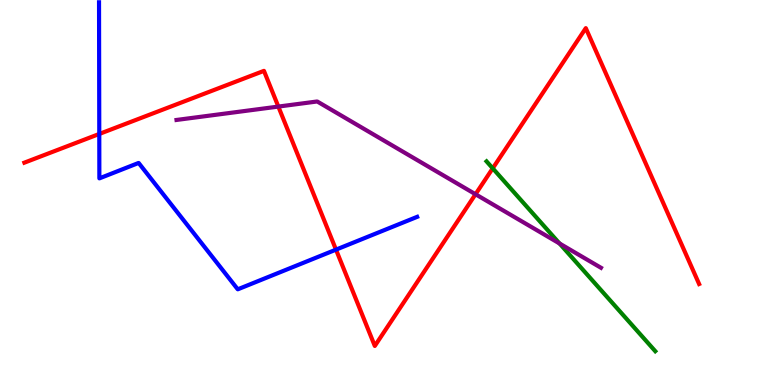[{'lines': ['blue', 'red'], 'intersections': [{'x': 1.28, 'y': 6.52}, {'x': 4.34, 'y': 3.52}]}, {'lines': ['green', 'red'], 'intersections': [{'x': 6.36, 'y': 5.63}]}, {'lines': ['purple', 'red'], 'intersections': [{'x': 3.59, 'y': 7.23}, {'x': 6.14, 'y': 4.95}]}, {'lines': ['blue', 'green'], 'intersections': []}, {'lines': ['blue', 'purple'], 'intersections': []}, {'lines': ['green', 'purple'], 'intersections': [{'x': 7.22, 'y': 3.68}]}]